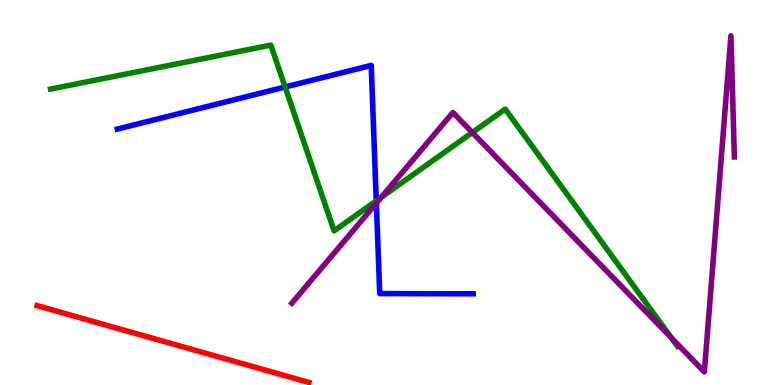[{'lines': ['blue', 'red'], 'intersections': []}, {'lines': ['green', 'red'], 'intersections': []}, {'lines': ['purple', 'red'], 'intersections': []}, {'lines': ['blue', 'green'], 'intersections': [{'x': 3.68, 'y': 7.74}, {'x': 4.86, 'y': 4.78}]}, {'lines': ['blue', 'purple'], 'intersections': [{'x': 4.86, 'y': 4.72}]}, {'lines': ['green', 'purple'], 'intersections': [{'x': 4.92, 'y': 4.88}, {'x': 6.09, 'y': 6.56}, {'x': 8.66, 'y': 1.23}]}]